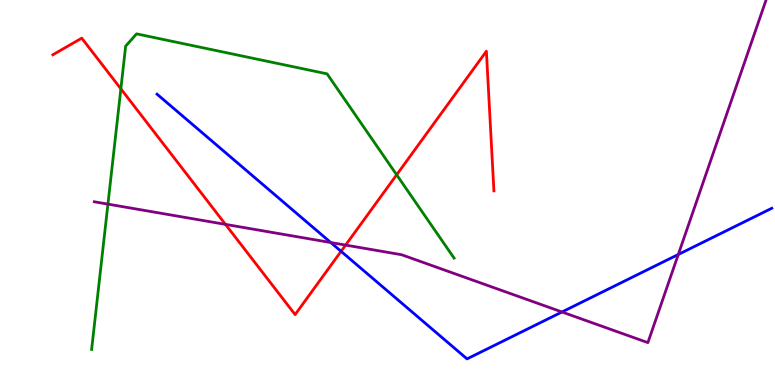[{'lines': ['blue', 'red'], 'intersections': [{'x': 4.4, 'y': 3.47}]}, {'lines': ['green', 'red'], 'intersections': [{'x': 1.56, 'y': 7.69}, {'x': 5.12, 'y': 5.46}]}, {'lines': ['purple', 'red'], 'intersections': [{'x': 2.91, 'y': 4.17}, {'x': 4.46, 'y': 3.63}]}, {'lines': ['blue', 'green'], 'intersections': []}, {'lines': ['blue', 'purple'], 'intersections': [{'x': 4.27, 'y': 3.7}, {'x': 7.25, 'y': 1.9}, {'x': 8.75, 'y': 3.39}]}, {'lines': ['green', 'purple'], 'intersections': [{'x': 1.39, 'y': 4.7}]}]